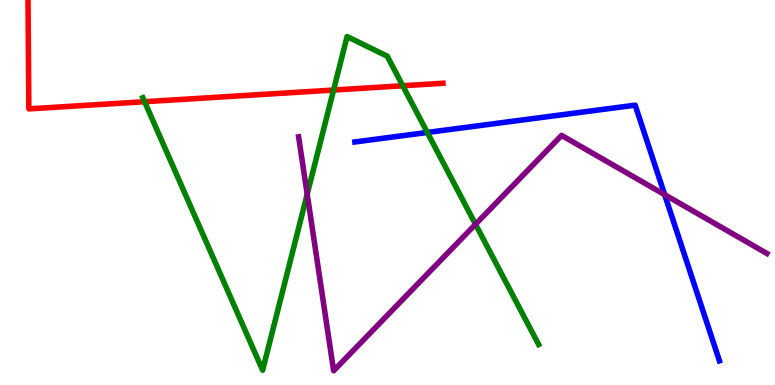[{'lines': ['blue', 'red'], 'intersections': []}, {'lines': ['green', 'red'], 'intersections': [{'x': 1.87, 'y': 7.36}, {'x': 4.3, 'y': 7.66}, {'x': 5.2, 'y': 7.77}]}, {'lines': ['purple', 'red'], 'intersections': []}, {'lines': ['blue', 'green'], 'intersections': [{'x': 5.51, 'y': 6.56}]}, {'lines': ['blue', 'purple'], 'intersections': [{'x': 8.58, 'y': 4.94}]}, {'lines': ['green', 'purple'], 'intersections': [{'x': 3.96, 'y': 4.96}, {'x': 6.14, 'y': 4.17}]}]